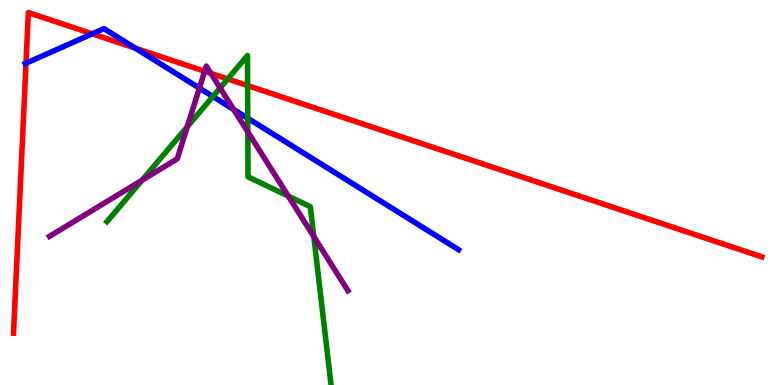[{'lines': ['blue', 'red'], 'intersections': [{'x': 0.336, 'y': 8.36}, {'x': 1.19, 'y': 9.12}, {'x': 1.75, 'y': 8.75}]}, {'lines': ['green', 'red'], 'intersections': [{'x': 2.94, 'y': 7.95}, {'x': 3.2, 'y': 7.78}]}, {'lines': ['purple', 'red'], 'intersections': [{'x': 2.64, 'y': 8.15}, {'x': 2.72, 'y': 8.09}]}, {'lines': ['blue', 'green'], 'intersections': [{'x': 2.75, 'y': 7.49}, {'x': 3.2, 'y': 6.93}]}, {'lines': ['blue', 'purple'], 'intersections': [{'x': 2.57, 'y': 7.71}, {'x': 3.01, 'y': 7.16}]}, {'lines': ['green', 'purple'], 'intersections': [{'x': 1.83, 'y': 5.32}, {'x': 2.42, 'y': 6.71}, {'x': 2.84, 'y': 7.72}, {'x': 3.2, 'y': 6.57}, {'x': 3.72, 'y': 4.91}, {'x': 4.05, 'y': 3.86}]}]